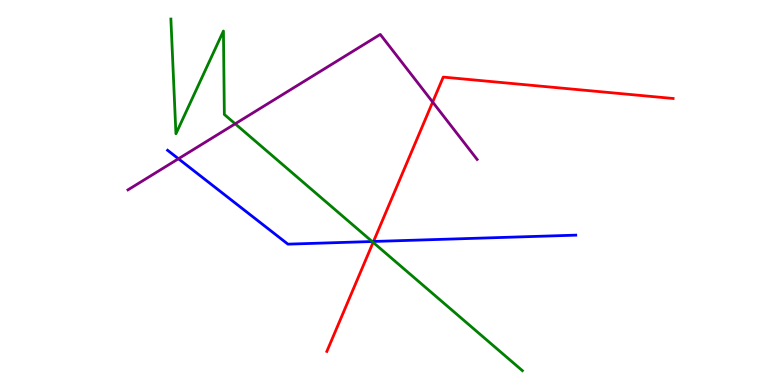[{'lines': ['blue', 'red'], 'intersections': [{'x': 4.82, 'y': 3.73}]}, {'lines': ['green', 'red'], 'intersections': [{'x': 4.81, 'y': 3.7}]}, {'lines': ['purple', 'red'], 'intersections': [{'x': 5.58, 'y': 7.35}]}, {'lines': ['blue', 'green'], 'intersections': [{'x': 4.8, 'y': 3.73}]}, {'lines': ['blue', 'purple'], 'intersections': [{'x': 2.3, 'y': 5.88}]}, {'lines': ['green', 'purple'], 'intersections': [{'x': 3.03, 'y': 6.78}]}]